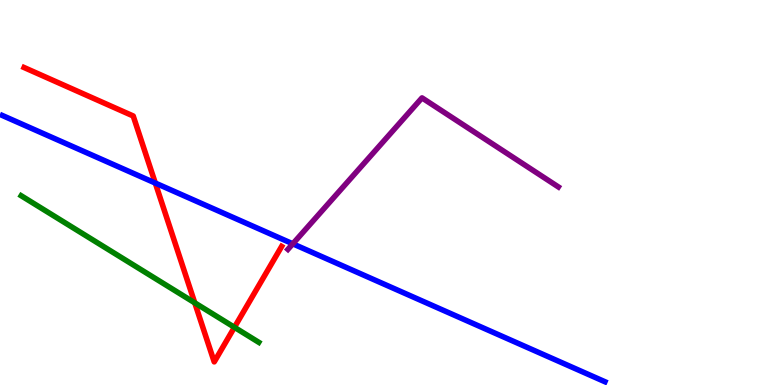[{'lines': ['blue', 'red'], 'intersections': [{'x': 2.0, 'y': 5.25}]}, {'lines': ['green', 'red'], 'intersections': [{'x': 2.51, 'y': 2.13}, {'x': 3.02, 'y': 1.5}]}, {'lines': ['purple', 'red'], 'intersections': []}, {'lines': ['blue', 'green'], 'intersections': []}, {'lines': ['blue', 'purple'], 'intersections': [{'x': 3.78, 'y': 3.67}]}, {'lines': ['green', 'purple'], 'intersections': []}]